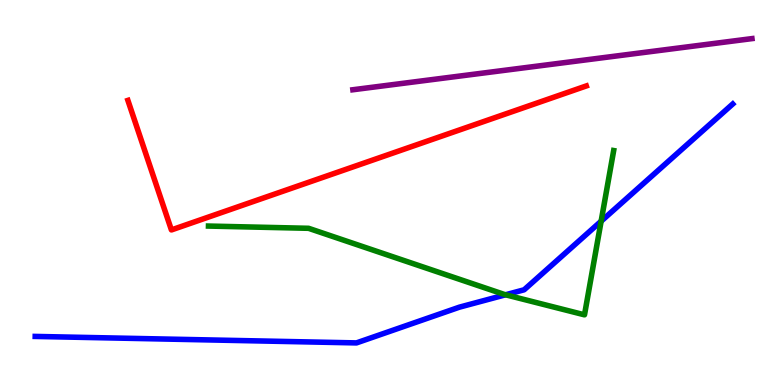[{'lines': ['blue', 'red'], 'intersections': []}, {'lines': ['green', 'red'], 'intersections': []}, {'lines': ['purple', 'red'], 'intersections': []}, {'lines': ['blue', 'green'], 'intersections': [{'x': 6.52, 'y': 2.34}, {'x': 7.76, 'y': 4.25}]}, {'lines': ['blue', 'purple'], 'intersections': []}, {'lines': ['green', 'purple'], 'intersections': []}]